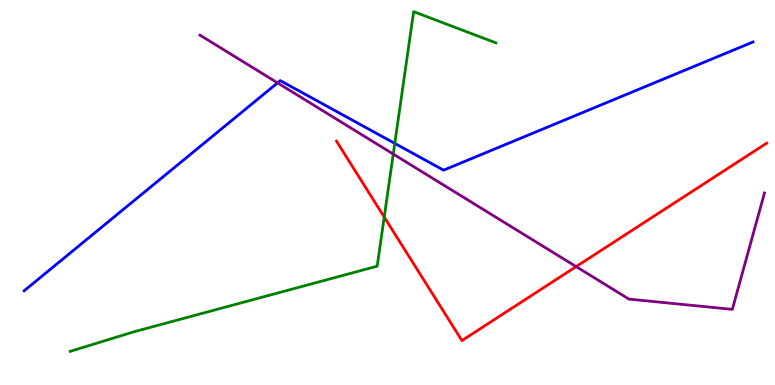[{'lines': ['blue', 'red'], 'intersections': []}, {'lines': ['green', 'red'], 'intersections': [{'x': 4.96, 'y': 4.36}]}, {'lines': ['purple', 'red'], 'intersections': [{'x': 7.43, 'y': 3.08}]}, {'lines': ['blue', 'green'], 'intersections': [{'x': 5.09, 'y': 6.28}]}, {'lines': ['blue', 'purple'], 'intersections': [{'x': 3.58, 'y': 7.85}]}, {'lines': ['green', 'purple'], 'intersections': [{'x': 5.07, 'y': 6.0}]}]